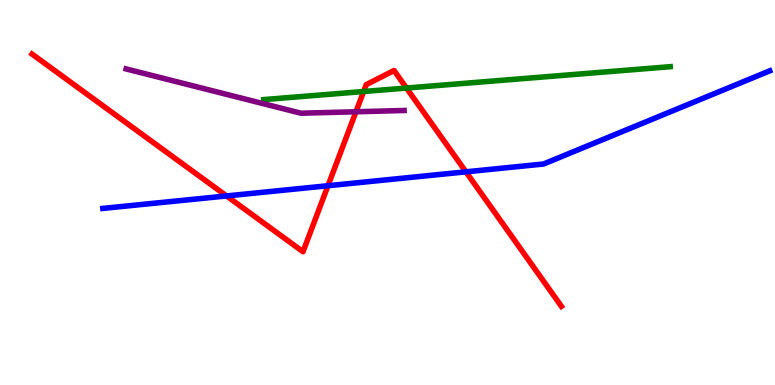[{'lines': ['blue', 'red'], 'intersections': [{'x': 2.92, 'y': 4.91}, {'x': 4.23, 'y': 5.18}, {'x': 6.01, 'y': 5.54}]}, {'lines': ['green', 'red'], 'intersections': [{'x': 4.69, 'y': 7.62}, {'x': 5.24, 'y': 7.71}]}, {'lines': ['purple', 'red'], 'intersections': [{'x': 4.59, 'y': 7.1}]}, {'lines': ['blue', 'green'], 'intersections': []}, {'lines': ['blue', 'purple'], 'intersections': []}, {'lines': ['green', 'purple'], 'intersections': []}]